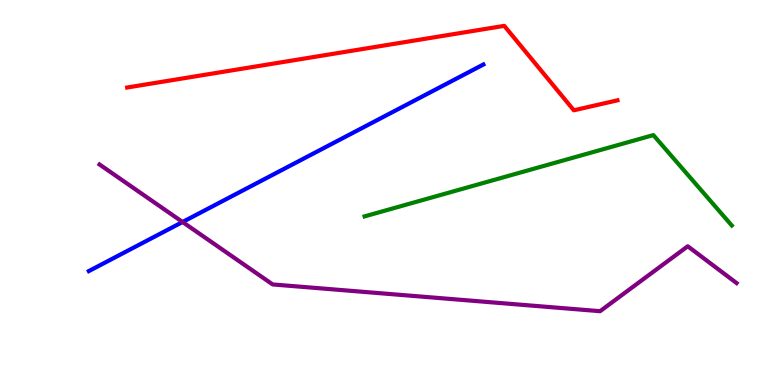[{'lines': ['blue', 'red'], 'intersections': []}, {'lines': ['green', 'red'], 'intersections': []}, {'lines': ['purple', 'red'], 'intersections': []}, {'lines': ['blue', 'green'], 'intersections': []}, {'lines': ['blue', 'purple'], 'intersections': [{'x': 2.36, 'y': 4.23}]}, {'lines': ['green', 'purple'], 'intersections': []}]